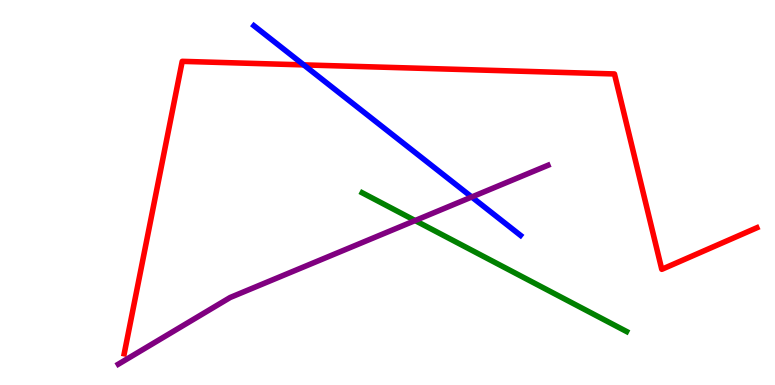[{'lines': ['blue', 'red'], 'intersections': [{'x': 3.92, 'y': 8.31}]}, {'lines': ['green', 'red'], 'intersections': []}, {'lines': ['purple', 'red'], 'intersections': []}, {'lines': ['blue', 'green'], 'intersections': []}, {'lines': ['blue', 'purple'], 'intersections': [{'x': 6.09, 'y': 4.88}]}, {'lines': ['green', 'purple'], 'intersections': [{'x': 5.36, 'y': 4.27}]}]